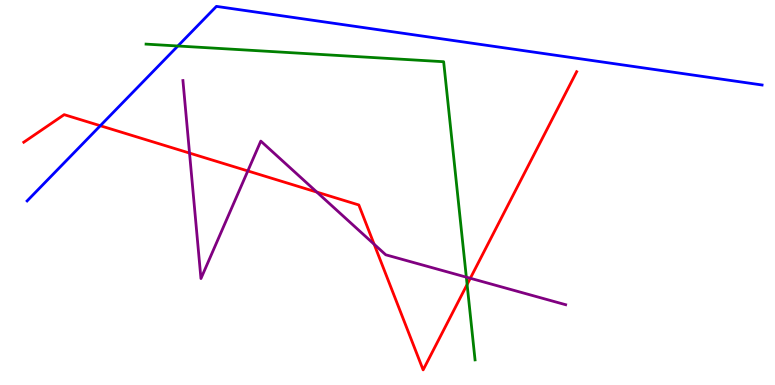[{'lines': ['blue', 'red'], 'intersections': [{'x': 1.29, 'y': 6.73}]}, {'lines': ['green', 'red'], 'intersections': [{'x': 6.03, 'y': 2.61}]}, {'lines': ['purple', 'red'], 'intersections': [{'x': 2.45, 'y': 6.02}, {'x': 3.2, 'y': 5.56}, {'x': 4.09, 'y': 5.01}, {'x': 4.83, 'y': 3.66}, {'x': 6.07, 'y': 2.77}]}, {'lines': ['blue', 'green'], 'intersections': [{'x': 2.3, 'y': 8.81}]}, {'lines': ['blue', 'purple'], 'intersections': []}, {'lines': ['green', 'purple'], 'intersections': [{'x': 6.02, 'y': 2.8}]}]